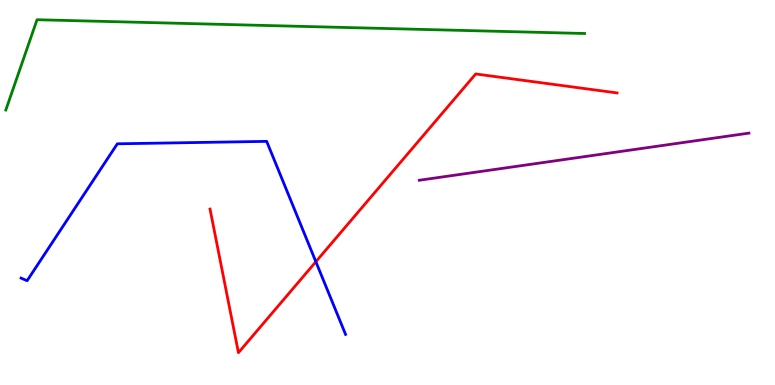[{'lines': ['blue', 'red'], 'intersections': [{'x': 4.08, 'y': 3.2}]}, {'lines': ['green', 'red'], 'intersections': []}, {'lines': ['purple', 'red'], 'intersections': []}, {'lines': ['blue', 'green'], 'intersections': []}, {'lines': ['blue', 'purple'], 'intersections': []}, {'lines': ['green', 'purple'], 'intersections': []}]